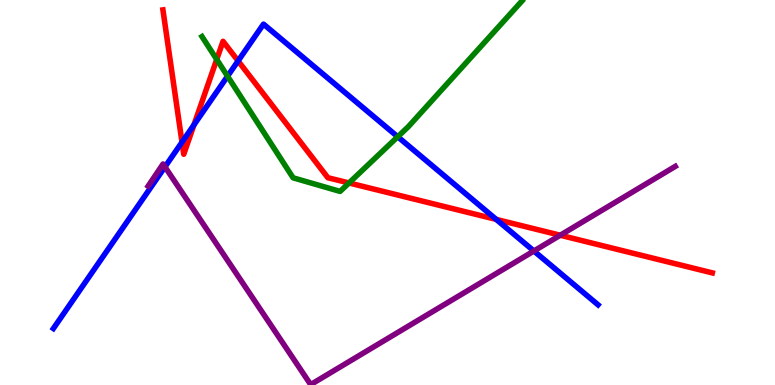[{'lines': ['blue', 'red'], 'intersections': [{'x': 2.35, 'y': 6.31}, {'x': 2.5, 'y': 6.76}, {'x': 3.07, 'y': 8.42}, {'x': 6.4, 'y': 4.3}]}, {'lines': ['green', 'red'], 'intersections': [{'x': 2.8, 'y': 8.46}, {'x': 4.5, 'y': 5.25}]}, {'lines': ['purple', 'red'], 'intersections': [{'x': 7.23, 'y': 3.89}]}, {'lines': ['blue', 'green'], 'intersections': [{'x': 2.94, 'y': 8.02}, {'x': 5.13, 'y': 6.45}]}, {'lines': ['blue', 'purple'], 'intersections': [{'x': 2.13, 'y': 5.67}, {'x': 6.89, 'y': 3.48}]}, {'lines': ['green', 'purple'], 'intersections': []}]